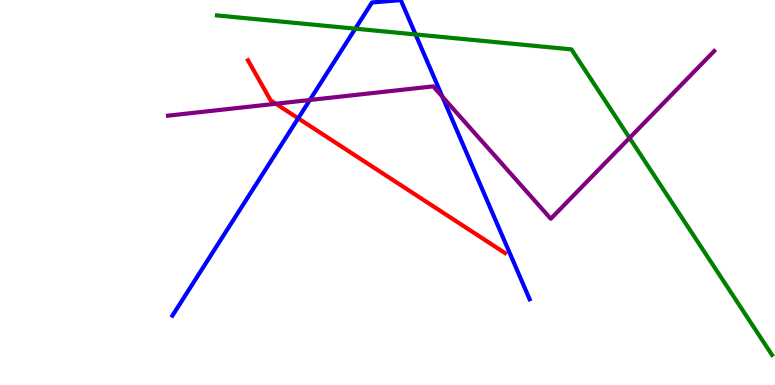[{'lines': ['blue', 'red'], 'intersections': [{'x': 3.85, 'y': 6.93}]}, {'lines': ['green', 'red'], 'intersections': []}, {'lines': ['purple', 'red'], 'intersections': [{'x': 3.56, 'y': 7.31}]}, {'lines': ['blue', 'green'], 'intersections': [{'x': 4.58, 'y': 9.26}, {'x': 5.36, 'y': 9.11}]}, {'lines': ['blue', 'purple'], 'intersections': [{'x': 4.0, 'y': 7.4}, {'x': 5.71, 'y': 7.49}]}, {'lines': ['green', 'purple'], 'intersections': [{'x': 8.12, 'y': 6.42}]}]